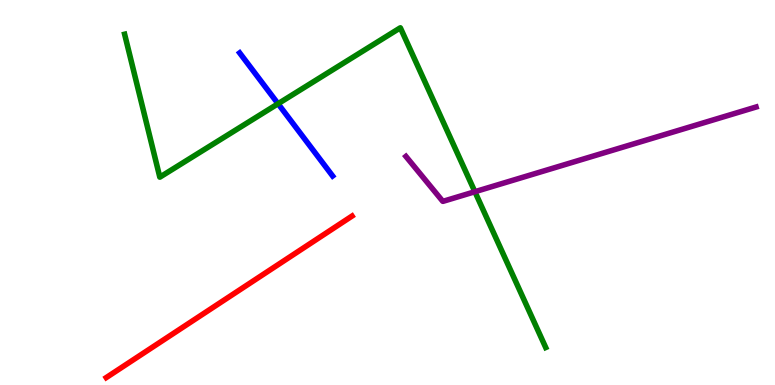[{'lines': ['blue', 'red'], 'intersections': []}, {'lines': ['green', 'red'], 'intersections': []}, {'lines': ['purple', 'red'], 'intersections': []}, {'lines': ['blue', 'green'], 'intersections': [{'x': 3.59, 'y': 7.31}]}, {'lines': ['blue', 'purple'], 'intersections': []}, {'lines': ['green', 'purple'], 'intersections': [{'x': 6.13, 'y': 5.02}]}]